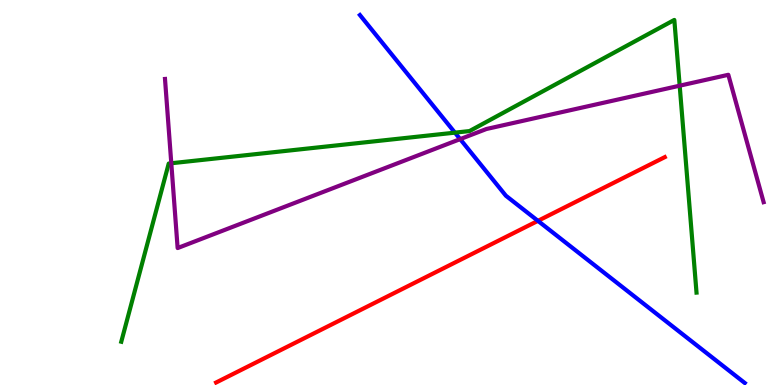[{'lines': ['blue', 'red'], 'intersections': [{'x': 6.94, 'y': 4.26}]}, {'lines': ['green', 'red'], 'intersections': []}, {'lines': ['purple', 'red'], 'intersections': []}, {'lines': ['blue', 'green'], 'intersections': [{'x': 5.87, 'y': 6.55}]}, {'lines': ['blue', 'purple'], 'intersections': [{'x': 5.94, 'y': 6.39}]}, {'lines': ['green', 'purple'], 'intersections': [{'x': 2.21, 'y': 5.76}, {'x': 8.77, 'y': 7.77}]}]